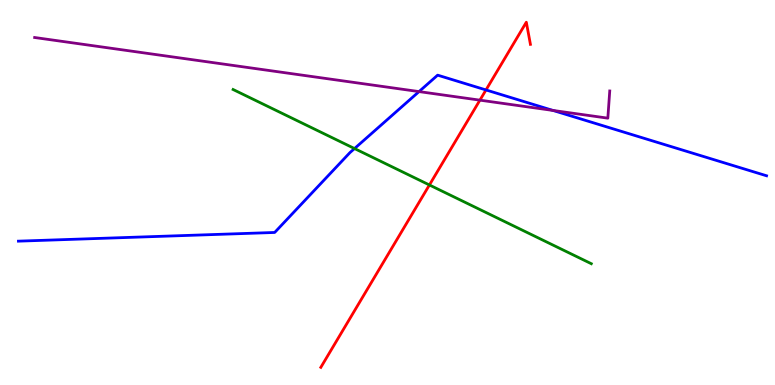[{'lines': ['blue', 'red'], 'intersections': [{'x': 6.27, 'y': 7.66}]}, {'lines': ['green', 'red'], 'intersections': [{'x': 5.54, 'y': 5.2}]}, {'lines': ['purple', 'red'], 'intersections': [{'x': 6.19, 'y': 7.4}]}, {'lines': ['blue', 'green'], 'intersections': [{'x': 4.57, 'y': 6.14}]}, {'lines': ['blue', 'purple'], 'intersections': [{'x': 5.41, 'y': 7.62}, {'x': 7.14, 'y': 7.13}]}, {'lines': ['green', 'purple'], 'intersections': []}]